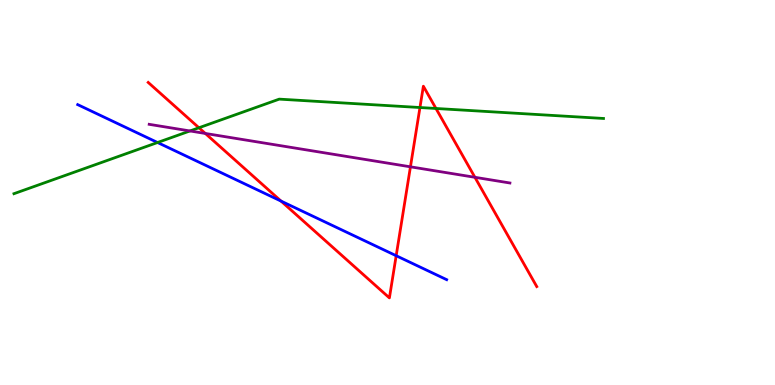[{'lines': ['blue', 'red'], 'intersections': [{'x': 3.63, 'y': 4.78}, {'x': 5.11, 'y': 3.36}]}, {'lines': ['green', 'red'], 'intersections': [{'x': 2.57, 'y': 6.68}, {'x': 5.42, 'y': 7.21}, {'x': 5.63, 'y': 7.18}]}, {'lines': ['purple', 'red'], 'intersections': [{'x': 2.65, 'y': 6.53}, {'x': 5.3, 'y': 5.67}, {'x': 6.13, 'y': 5.39}]}, {'lines': ['blue', 'green'], 'intersections': [{'x': 2.03, 'y': 6.3}]}, {'lines': ['blue', 'purple'], 'intersections': []}, {'lines': ['green', 'purple'], 'intersections': [{'x': 2.45, 'y': 6.6}]}]